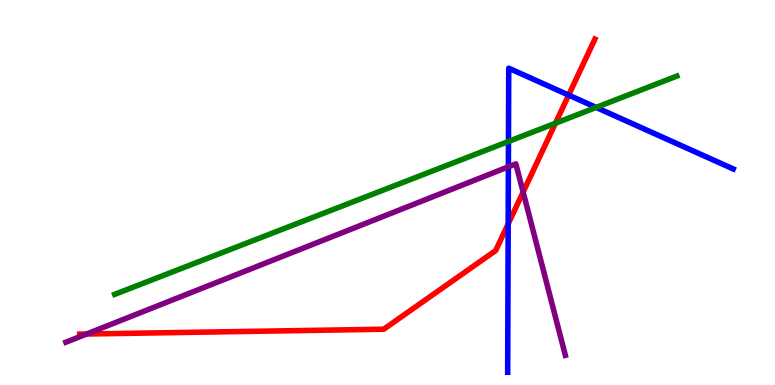[{'lines': ['blue', 'red'], 'intersections': [{'x': 6.56, 'y': 4.18}, {'x': 7.34, 'y': 7.53}]}, {'lines': ['green', 'red'], 'intersections': [{'x': 7.17, 'y': 6.8}]}, {'lines': ['purple', 'red'], 'intersections': [{'x': 1.12, 'y': 1.32}, {'x': 6.75, 'y': 5.01}]}, {'lines': ['blue', 'green'], 'intersections': [{'x': 6.56, 'y': 6.33}, {'x': 7.69, 'y': 7.21}]}, {'lines': ['blue', 'purple'], 'intersections': [{'x': 6.56, 'y': 5.67}]}, {'lines': ['green', 'purple'], 'intersections': []}]